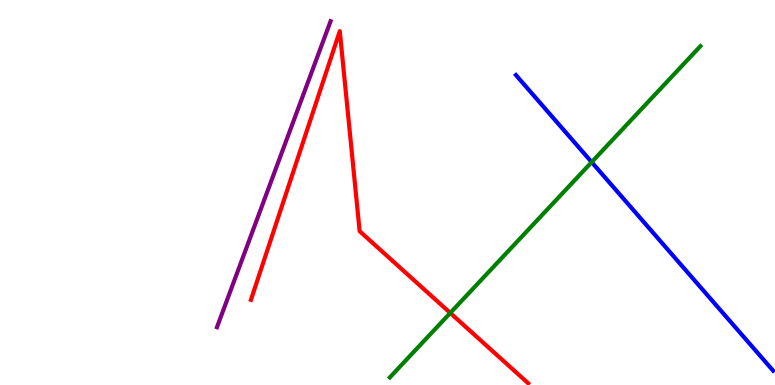[{'lines': ['blue', 'red'], 'intersections': []}, {'lines': ['green', 'red'], 'intersections': [{'x': 5.81, 'y': 1.87}]}, {'lines': ['purple', 'red'], 'intersections': []}, {'lines': ['blue', 'green'], 'intersections': [{'x': 7.63, 'y': 5.79}]}, {'lines': ['blue', 'purple'], 'intersections': []}, {'lines': ['green', 'purple'], 'intersections': []}]